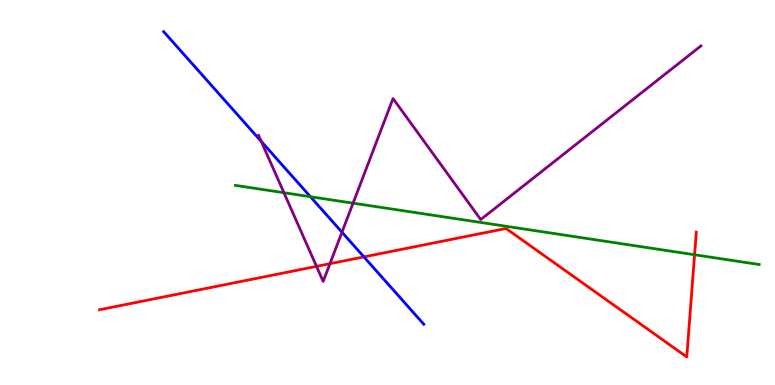[{'lines': ['blue', 'red'], 'intersections': [{'x': 4.7, 'y': 3.33}]}, {'lines': ['green', 'red'], 'intersections': [{'x': 8.96, 'y': 3.38}]}, {'lines': ['purple', 'red'], 'intersections': [{'x': 4.08, 'y': 3.08}, {'x': 4.26, 'y': 3.15}]}, {'lines': ['blue', 'green'], 'intersections': [{'x': 4.01, 'y': 4.89}]}, {'lines': ['blue', 'purple'], 'intersections': [{'x': 3.37, 'y': 6.33}, {'x': 4.41, 'y': 3.97}]}, {'lines': ['green', 'purple'], 'intersections': [{'x': 3.66, 'y': 4.99}, {'x': 4.56, 'y': 4.72}]}]